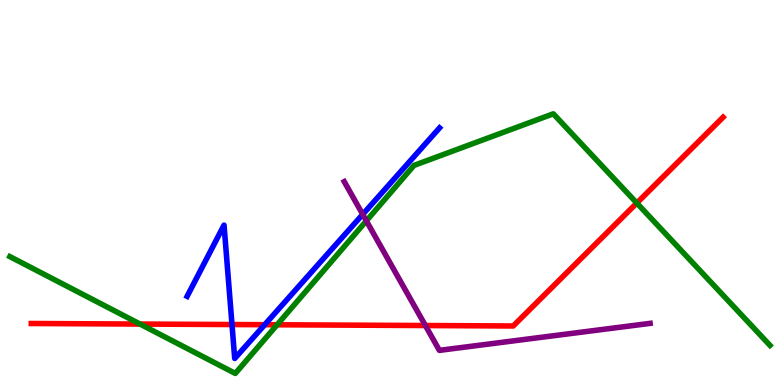[{'lines': ['blue', 'red'], 'intersections': [{'x': 2.99, 'y': 1.57}, {'x': 3.42, 'y': 1.57}]}, {'lines': ['green', 'red'], 'intersections': [{'x': 1.81, 'y': 1.58}, {'x': 3.58, 'y': 1.56}, {'x': 8.22, 'y': 4.73}]}, {'lines': ['purple', 'red'], 'intersections': [{'x': 5.49, 'y': 1.54}]}, {'lines': ['blue', 'green'], 'intersections': []}, {'lines': ['blue', 'purple'], 'intersections': [{'x': 4.68, 'y': 4.43}]}, {'lines': ['green', 'purple'], 'intersections': [{'x': 4.73, 'y': 4.26}]}]